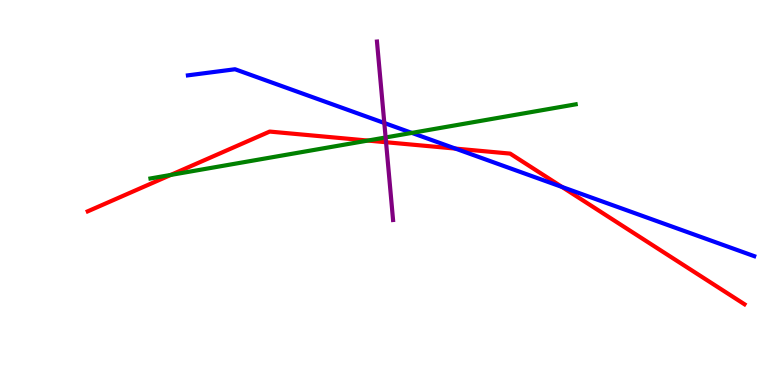[{'lines': ['blue', 'red'], 'intersections': [{'x': 5.88, 'y': 6.14}, {'x': 7.25, 'y': 5.14}]}, {'lines': ['green', 'red'], 'intersections': [{'x': 2.2, 'y': 5.46}, {'x': 4.75, 'y': 6.35}]}, {'lines': ['purple', 'red'], 'intersections': [{'x': 4.98, 'y': 6.31}]}, {'lines': ['blue', 'green'], 'intersections': [{'x': 5.31, 'y': 6.55}]}, {'lines': ['blue', 'purple'], 'intersections': [{'x': 4.96, 'y': 6.81}]}, {'lines': ['green', 'purple'], 'intersections': [{'x': 4.98, 'y': 6.43}]}]